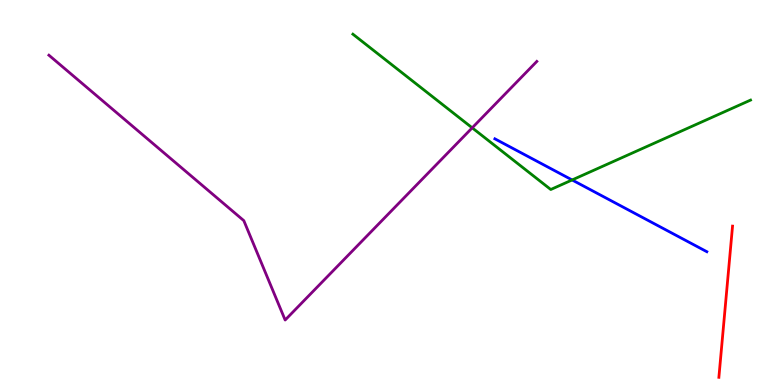[{'lines': ['blue', 'red'], 'intersections': []}, {'lines': ['green', 'red'], 'intersections': []}, {'lines': ['purple', 'red'], 'intersections': []}, {'lines': ['blue', 'green'], 'intersections': [{'x': 7.38, 'y': 5.33}]}, {'lines': ['blue', 'purple'], 'intersections': []}, {'lines': ['green', 'purple'], 'intersections': [{'x': 6.09, 'y': 6.68}]}]